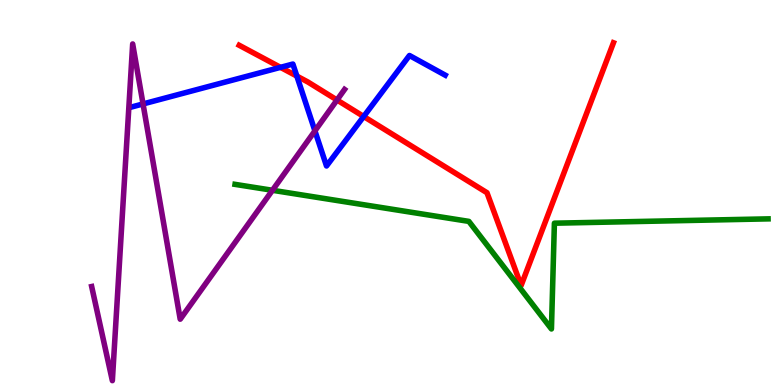[{'lines': ['blue', 'red'], 'intersections': [{'x': 3.62, 'y': 8.25}, {'x': 3.83, 'y': 8.02}, {'x': 4.69, 'y': 6.97}]}, {'lines': ['green', 'red'], 'intersections': []}, {'lines': ['purple', 'red'], 'intersections': [{'x': 4.35, 'y': 7.4}]}, {'lines': ['blue', 'green'], 'intersections': []}, {'lines': ['blue', 'purple'], 'intersections': [{'x': 1.85, 'y': 7.3}, {'x': 4.06, 'y': 6.6}]}, {'lines': ['green', 'purple'], 'intersections': [{'x': 3.52, 'y': 5.06}]}]